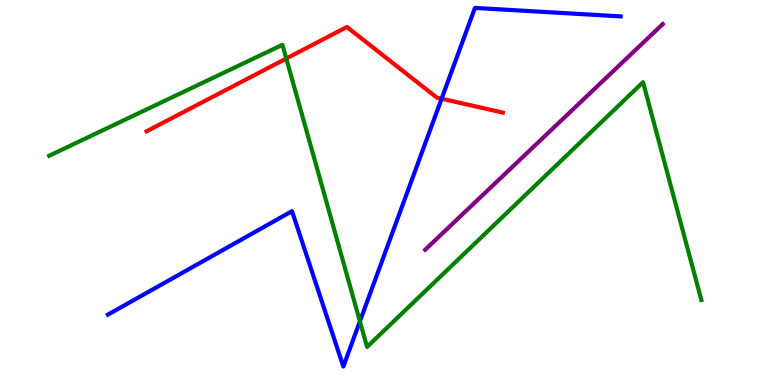[{'lines': ['blue', 'red'], 'intersections': [{'x': 5.7, 'y': 7.44}]}, {'lines': ['green', 'red'], 'intersections': [{'x': 3.69, 'y': 8.48}]}, {'lines': ['purple', 'red'], 'intersections': []}, {'lines': ['blue', 'green'], 'intersections': [{'x': 4.64, 'y': 1.65}]}, {'lines': ['blue', 'purple'], 'intersections': []}, {'lines': ['green', 'purple'], 'intersections': []}]